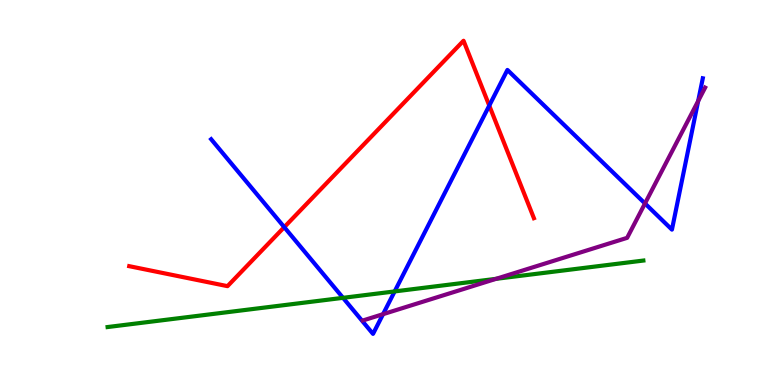[{'lines': ['blue', 'red'], 'intersections': [{'x': 3.67, 'y': 4.1}, {'x': 6.31, 'y': 7.26}]}, {'lines': ['green', 'red'], 'intersections': []}, {'lines': ['purple', 'red'], 'intersections': []}, {'lines': ['blue', 'green'], 'intersections': [{'x': 4.43, 'y': 2.26}, {'x': 5.09, 'y': 2.43}]}, {'lines': ['blue', 'purple'], 'intersections': [{'x': 4.94, 'y': 1.84}, {'x': 8.32, 'y': 4.72}, {'x': 9.01, 'y': 7.38}]}, {'lines': ['green', 'purple'], 'intersections': [{'x': 6.4, 'y': 2.76}]}]